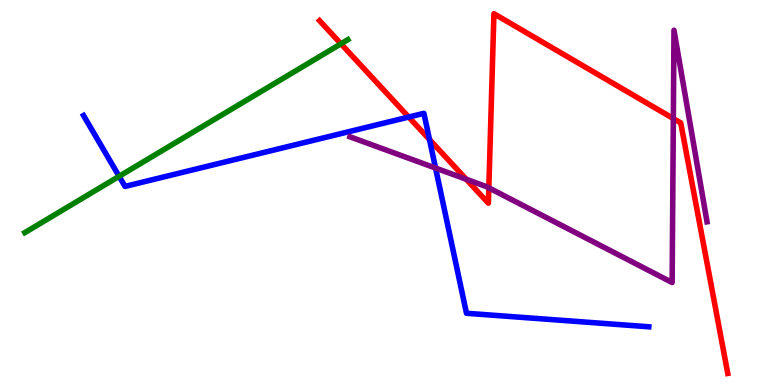[{'lines': ['blue', 'red'], 'intersections': [{'x': 5.27, 'y': 6.96}, {'x': 5.54, 'y': 6.38}]}, {'lines': ['green', 'red'], 'intersections': [{'x': 4.4, 'y': 8.86}]}, {'lines': ['purple', 'red'], 'intersections': [{'x': 6.02, 'y': 5.34}, {'x': 6.31, 'y': 5.12}, {'x': 8.69, 'y': 6.92}]}, {'lines': ['blue', 'green'], 'intersections': [{'x': 1.54, 'y': 5.42}]}, {'lines': ['blue', 'purple'], 'intersections': [{'x': 5.62, 'y': 5.63}]}, {'lines': ['green', 'purple'], 'intersections': []}]